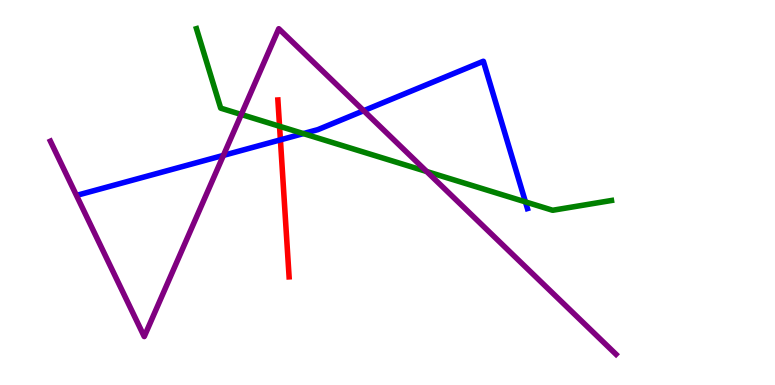[{'lines': ['blue', 'red'], 'intersections': [{'x': 3.62, 'y': 6.37}]}, {'lines': ['green', 'red'], 'intersections': [{'x': 3.61, 'y': 6.72}]}, {'lines': ['purple', 'red'], 'intersections': []}, {'lines': ['blue', 'green'], 'intersections': [{'x': 3.91, 'y': 6.53}, {'x': 6.78, 'y': 4.76}]}, {'lines': ['blue', 'purple'], 'intersections': [{'x': 2.88, 'y': 5.96}, {'x': 4.69, 'y': 7.12}]}, {'lines': ['green', 'purple'], 'intersections': [{'x': 3.11, 'y': 7.03}, {'x': 5.51, 'y': 5.54}]}]